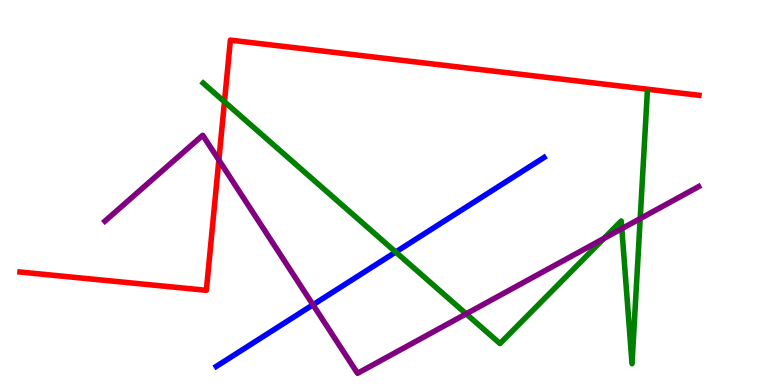[{'lines': ['blue', 'red'], 'intersections': []}, {'lines': ['green', 'red'], 'intersections': [{'x': 2.9, 'y': 7.36}]}, {'lines': ['purple', 'red'], 'intersections': [{'x': 2.82, 'y': 5.84}]}, {'lines': ['blue', 'green'], 'intersections': [{'x': 5.11, 'y': 3.45}]}, {'lines': ['blue', 'purple'], 'intersections': [{'x': 4.04, 'y': 2.08}]}, {'lines': ['green', 'purple'], 'intersections': [{'x': 6.01, 'y': 1.85}, {'x': 7.79, 'y': 3.81}, {'x': 8.02, 'y': 4.06}, {'x': 8.26, 'y': 4.32}]}]